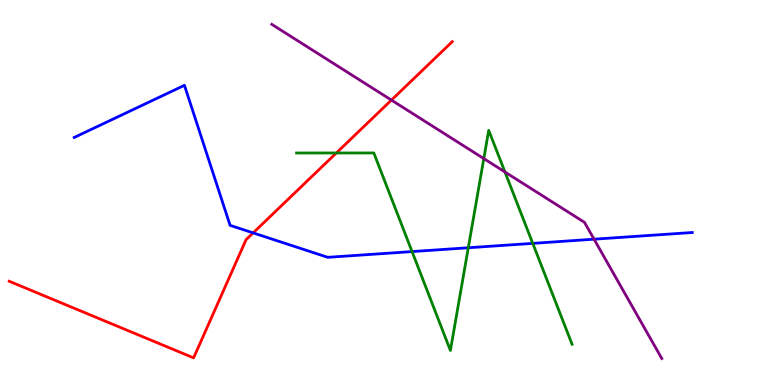[{'lines': ['blue', 'red'], 'intersections': [{'x': 3.27, 'y': 3.95}]}, {'lines': ['green', 'red'], 'intersections': [{'x': 4.34, 'y': 6.03}]}, {'lines': ['purple', 'red'], 'intersections': [{'x': 5.05, 'y': 7.4}]}, {'lines': ['blue', 'green'], 'intersections': [{'x': 5.32, 'y': 3.47}, {'x': 6.04, 'y': 3.56}, {'x': 6.87, 'y': 3.68}]}, {'lines': ['blue', 'purple'], 'intersections': [{'x': 7.67, 'y': 3.79}]}, {'lines': ['green', 'purple'], 'intersections': [{'x': 6.24, 'y': 5.88}, {'x': 6.52, 'y': 5.53}]}]